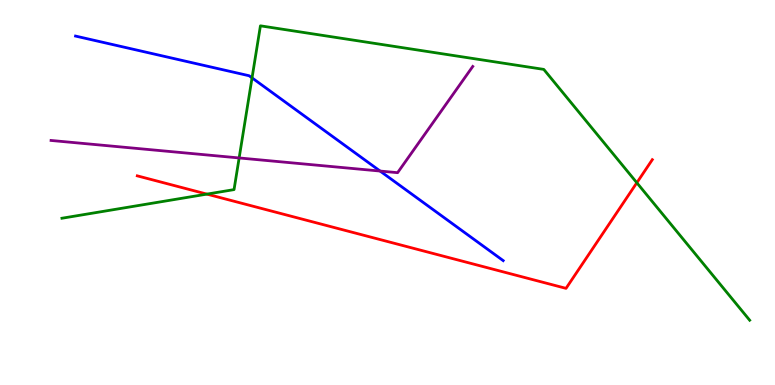[{'lines': ['blue', 'red'], 'intersections': []}, {'lines': ['green', 'red'], 'intersections': [{'x': 2.67, 'y': 4.96}, {'x': 8.22, 'y': 5.25}]}, {'lines': ['purple', 'red'], 'intersections': []}, {'lines': ['blue', 'green'], 'intersections': [{'x': 3.25, 'y': 7.98}]}, {'lines': ['blue', 'purple'], 'intersections': [{'x': 4.9, 'y': 5.56}]}, {'lines': ['green', 'purple'], 'intersections': [{'x': 3.09, 'y': 5.9}]}]